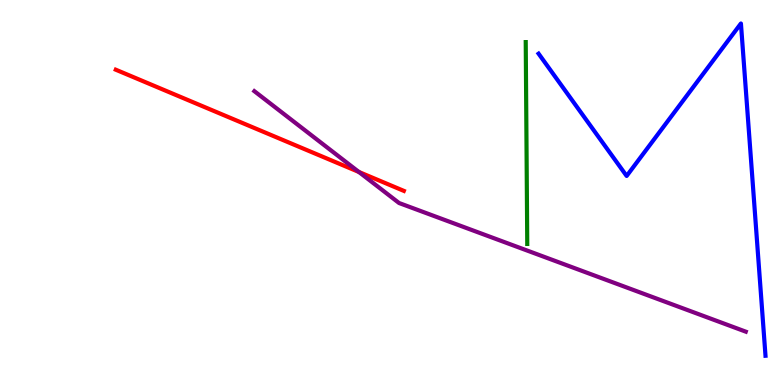[{'lines': ['blue', 'red'], 'intersections': []}, {'lines': ['green', 'red'], 'intersections': []}, {'lines': ['purple', 'red'], 'intersections': [{'x': 4.63, 'y': 5.53}]}, {'lines': ['blue', 'green'], 'intersections': []}, {'lines': ['blue', 'purple'], 'intersections': []}, {'lines': ['green', 'purple'], 'intersections': []}]